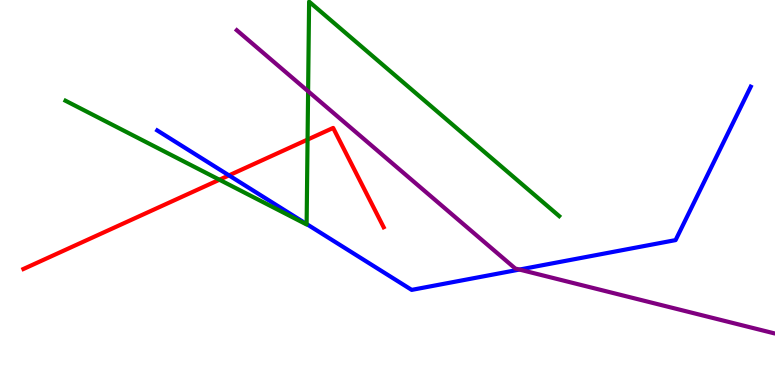[{'lines': ['blue', 'red'], 'intersections': [{'x': 2.95, 'y': 5.44}]}, {'lines': ['green', 'red'], 'intersections': [{'x': 2.83, 'y': 5.33}, {'x': 3.97, 'y': 6.37}]}, {'lines': ['purple', 'red'], 'intersections': []}, {'lines': ['blue', 'green'], 'intersections': [{'x': 3.96, 'y': 4.18}]}, {'lines': ['blue', 'purple'], 'intersections': [{'x': 6.7, 'y': 3.0}]}, {'lines': ['green', 'purple'], 'intersections': [{'x': 3.98, 'y': 7.63}]}]